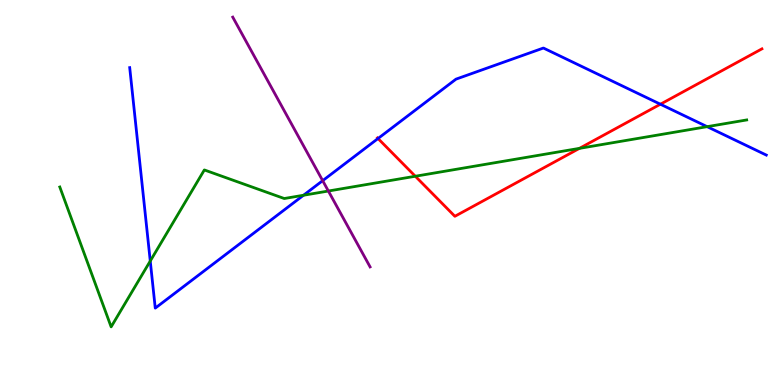[{'lines': ['blue', 'red'], 'intersections': [{'x': 4.88, 'y': 6.4}, {'x': 8.52, 'y': 7.29}]}, {'lines': ['green', 'red'], 'intersections': [{'x': 5.36, 'y': 5.42}, {'x': 7.48, 'y': 6.15}]}, {'lines': ['purple', 'red'], 'intersections': []}, {'lines': ['blue', 'green'], 'intersections': [{'x': 1.94, 'y': 3.22}, {'x': 3.92, 'y': 4.93}, {'x': 9.12, 'y': 6.71}]}, {'lines': ['blue', 'purple'], 'intersections': [{'x': 4.16, 'y': 5.31}]}, {'lines': ['green', 'purple'], 'intersections': [{'x': 4.24, 'y': 5.04}]}]